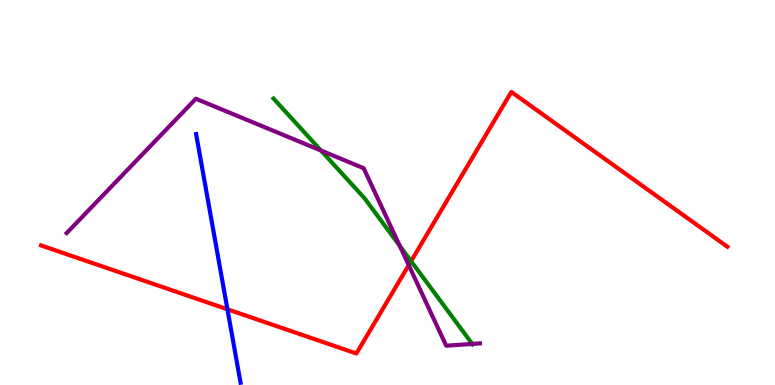[{'lines': ['blue', 'red'], 'intersections': [{'x': 2.93, 'y': 1.97}]}, {'lines': ['green', 'red'], 'intersections': [{'x': 5.3, 'y': 3.22}]}, {'lines': ['purple', 'red'], 'intersections': [{'x': 5.27, 'y': 3.11}]}, {'lines': ['blue', 'green'], 'intersections': []}, {'lines': ['blue', 'purple'], 'intersections': []}, {'lines': ['green', 'purple'], 'intersections': [{'x': 4.14, 'y': 6.09}, {'x': 5.16, 'y': 3.61}, {'x': 6.09, 'y': 1.07}]}]